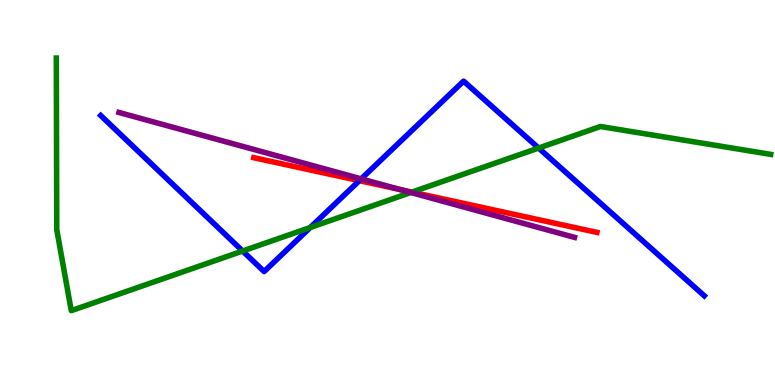[{'lines': ['blue', 'red'], 'intersections': [{'x': 4.64, 'y': 5.31}]}, {'lines': ['green', 'red'], 'intersections': [{'x': 5.32, 'y': 5.01}]}, {'lines': ['purple', 'red'], 'intersections': [{'x': 5.16, 'y': 5.08}]}, {'lines': ['blue', 'green'], 'intersections': [{'x': 3.13, 'y': 3.48}, {'x': 4.0, 'y': 4.09}, {'x': 6.95, 'y': 6.15}]}, {'lines': ['blue', 'purple'], 'intersections': [{'x': 4.66, 'y': 5.35}]}, {'lines': ['green', 'purple'], 'intersections': [{'x': 5.3, 'y': 5.0}]}]